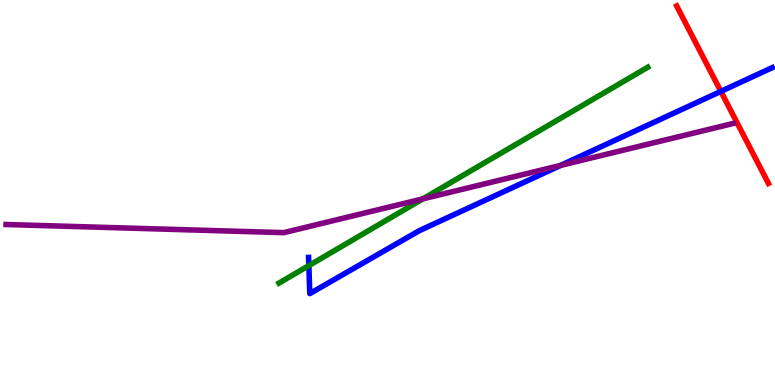[{'lines': ['blue', 'red'], 'intersections': [{'x': 9.3, 'y': 7.63}]}, {'lines': ['green', 'red'], 'intersections': []}, {'lines': ['purple', 'red'], 'intersections': []}, {'lines': ['blue', 'green'], 'intersections': [{'x': 3.99, 'y': 3.1}]}, {'lines': ['blue', 'purple'], 'intersections': [{'x': 7.23, 'y': 5.7}]}, {'lines': ['green', 'purple'], 'intersections': [{'x': 5.46, 'y': 4.83}]}]